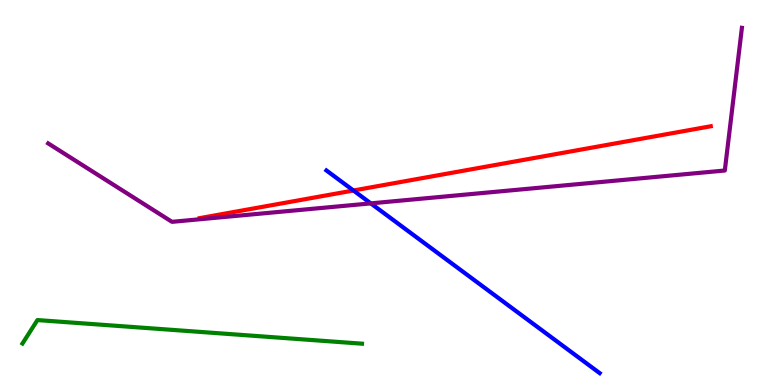[{'lines': ['blue', 'red'], 'intersections': [{'x': 4.56, 'y': 5.05}]}, {'lines': ['green', 'red'], 'intersections': []}, {'lines': ['purple', 'red'], 'intersections': []}, {'lines': ['blue', 'green'], 'intersections': []}, {'lines': ['blue', 'purple'], 'intersections': [{'x': 4.78, 'y': 4.72}]}, {'lines': ['green', 'purple'], 'intersections': []}]